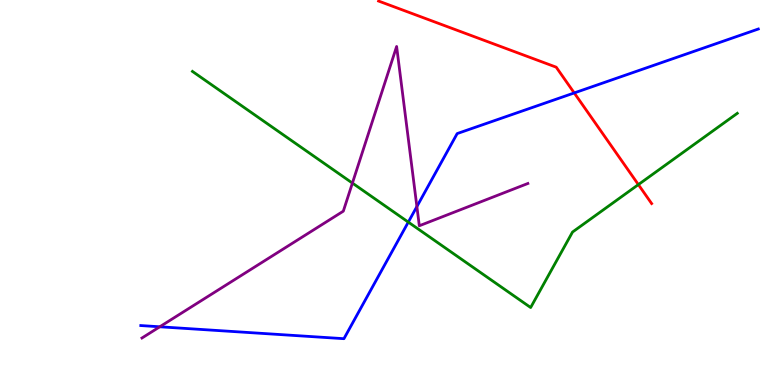[{'lines': ['blue', 'red'], 'intersections': [{'x': 7.41, 'y': 7.59}]}, {'lines': ['green', 'red'], 'intersections': [{'x': 8.24, 'y': 5.21}]}, {'lines': ['purple', 'red'], 'intersections': []}, {'lines': ['blue', 'green'], 'intersections': [{'x': 5.27, 'y': 4.23}]}, {'lines': ['blue', 'purple'], 'intersections': [{'x': 2.06, 'y': 1.51}, {'x': 5.38, 'y': 4.63}]}, {'lines': ['green', 'purple'], 'intersections': [{'x': 4.55, 'y': 5.24}]}]